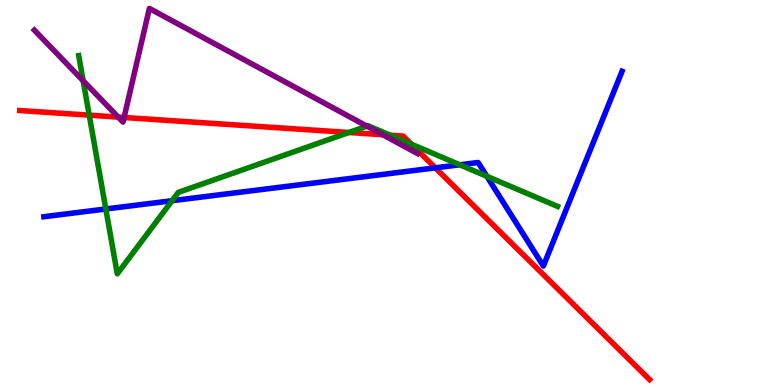[{'lines': ['blue', 'red'], 'intersections': [{'x': 5.62, 'y': 5.64}]}, {'lines': ['green', 'red'], 'intersections': [{'x': 1.15, 'y': 7.01}, {'x': 4.5, 'y': 6.56}, {'x': 5.04, 'y': 6.49}, {'x': 5.31, 'y': 6.25}]}, {'lines': ['purple', 'red'], 'intersections': [{'x': 1.53, 'y': 6.96}, {'x': 1.6, 'y': 6.95}, {'x': 4.94, 'y': 6.5}]}, {'lines': ['blue', 'green'], 'intersections': [{'x': 1.37, 'y': 4.57}, {'x': 2.22, 'y': 4.79}, {'x': 5.93, 'y': 5.72}, {'x': 6.28, 'y': 5.42}]}, {'lines': ['blue', 'purple'], 'intersections': []}, {'lines': ['green', 'purple'], 'intersections': [{'x': 1.07, 'y': 7.9}, {'x': 4.73, 'y': 6.72}]}]